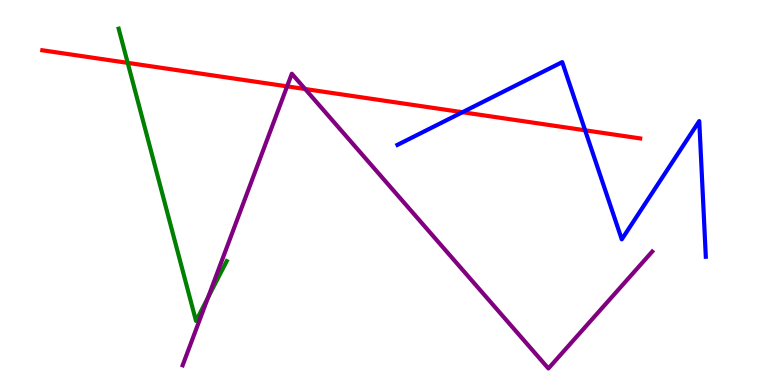[{'lines': ['blue', 'red'], 'intersections': [{'x': 5.97, 'y': 7.09}, {'x': 7.55, 'y': 6.62}]}, {'lines': ['green', 'red'], 'intersections': [{'x': 1.65, 'y': 8.37}]}, {'lines': ['purple', 'red'], 'intersections': [{'x': 3.7, 'y': 7.76}, {'x': 3.94, 'y': 7.69}]}, {'lines': ['blue', 'green'], 'intersections': []}, {'lines': ['blue', 'purple'], 'intersections': []}, {'lines': ['green', 'purple'], 'intersections': [{'x': 2.68, 'y': 2.27}]}]